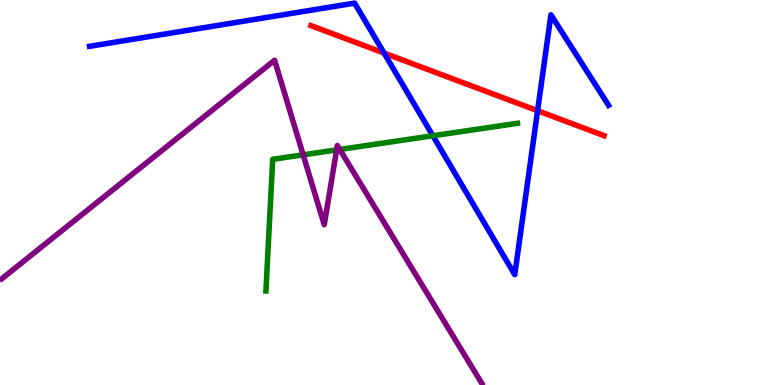[{'lines': ['blue', 'red'], 'intersections': [{'x': 4.96, 'y': 8.62}, {'x': 6.94, 'y': 7.12}]}, {'lines': ['green', 'red'], 'intersections': []}, {'lines': ['purple', 'red'], 'intersections': []}, {'lines': ['blue', 'green'], 'intersections': [{'x': 5.59, 'y': 6.47}]}, {'lines': ['blue', 'purple'], 'intersections': []}, {'lines': ['green', 'purple'], 'intersections': [{'x': 3.91, 'y': 5.98}, {'x': 4.34, 'y': 6.11}, {'x': 4.38, 'y': 6.12}]}]